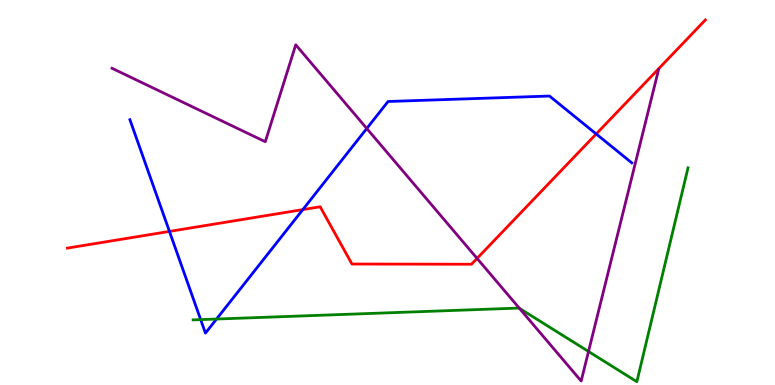[{'lines': ['blue', 'red'], 'intersections': [{'x': 2.19, 'y': 3.99}, {'x': 3.91, 'y': 4.56}, {'x': 7.69, 'y': 6.52}]}, {'lines': ['green', 'red'], 'intersections': []}, {'lines': ['purple', 'red'], 'intersections': [{'x': 6.16, 'y': 3.29}]}, {'lines': ['blue', 'green'], 'intersections': [{'x': 2.59, 'y': 1.7}, {'x': 2.79, 'y': 1.71}]}, {'lines': ['blue', 'purple'], 'intersections': [{'x': 4.73, 'y': 6.66}]}, {'lines': ['green', 'purple'], 'intersections': [{'x': 6.7, 'y': 1.99}, {'x': 7.59, 'y': 0.871}]}]